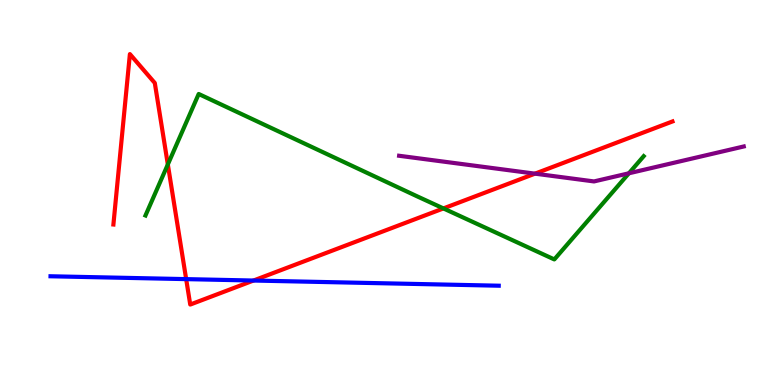[{'lines': ['blue', 'red'], 'intersections': [{'x': 2.4, 'y': 2.75}, {'x': 3.27, 'y': 2.71}]}, {'lines': ['green', 'red'], 'intersections': [{'x': 2.17, 'y': 5.73}, {'x': 5.72, 'y': 4.59}]}, {'lines': ['purple', 'red'], 'intersections': [{'x': 6.9, 'y': 5.49}]}, {'lines': ['blue', 'green'], 'intersections': []}, {'lines': ['blue', 'purple'], 'intersections': []}, {'lines': ['green', 'purple'], 'intersections': [{'x': 8.11, 'y': 5.5}]}]